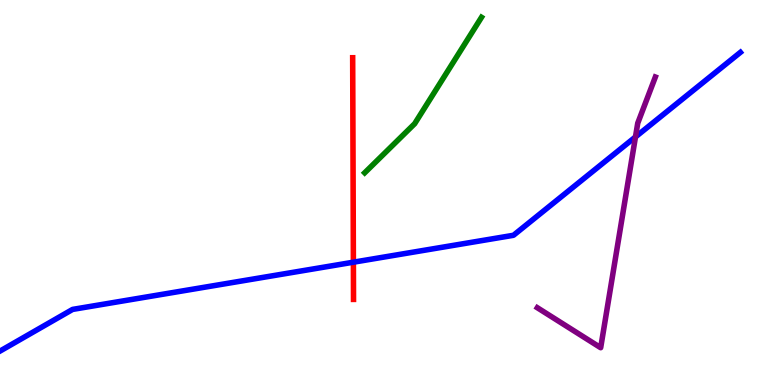[{'lines': ['blue', 'red'], 'intersections': [{'x': 4.56, 'y': 3.19}]}, {'lines': ['green', 'red'], 'intersections': []}, {'lines': ['purple', 'red'], 'intersections': []}, {'lines': ['blue', 'green'], 'intersections': []}, {'lines': ['blue', 'purple'], 'intersections': [{'x': 8.2, 'y': 6.44}]}, {'lines': ['green', 'purple'], 'intersections': []}]